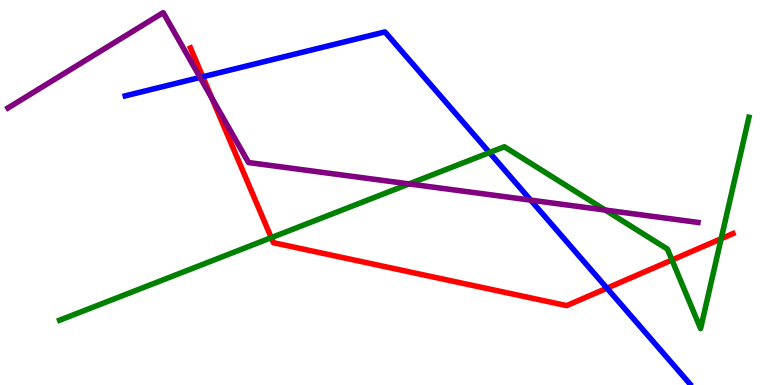[{'lines': ['blue', 'red'], 'intersections': [{'x': 2.62, 'y': 8.01}, {'x': 7.83, 'y': 2.52}]}, {'lines': ['green', 'red'], 'intersections': [{'x': 3.5, 'y': 3.83}, {'x': 8.67, 'y': 3.25}, {'x': 9.31, 'y': 3.8}]}, {'lines': ['purple', 'red'], 'intersections': [{'x': 2.73, 'y': 7.45}]}, {'lines': ['blue', 'green'], 'intersections': [{'x': 6.32, 'y': 6.04}]}, {'lines': ['blue', 'purple'], 'intersections': [{'x': 2.58, 'y': 7.99}, {'x': 6.85, 'y': 4.8}]}, {'lines': ['green', 'purple'], 'intersections': [{'x': 5.28, 'y': 5.22}, {'x': 7.81, 'y': 4.54}]}]